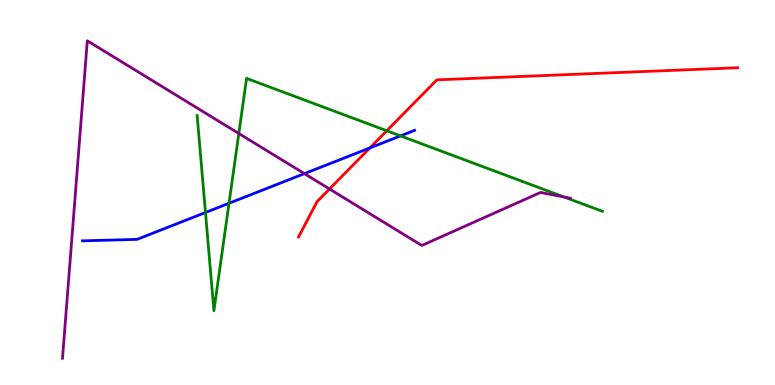[{'lines': ['blue', 'red'], 'intersections': [{'x': 4.77, 'y': 6.16}]}, {'lines': ['green', 'red'], 'intersections': [{'x': 4.99, 'y': 6.6}]}, {'lines': ['purple', 'red'], 'intersections': [{'x': 4.25, 'y': 5.09}]}, {'lines': ['blue', 'green'], 'intersections': [{'x': 2.65, 'y': 4.48}, {'x': 2.96, 'y': 4.72}, {'x': 5.17, 'y': 6.47}]}, {'lines': ['blue', 'purple'], 'intersections': [{'x': 3.93, 'y': 5.49}]}, {'lines': ['green', 'purple'], 'intersections': [{'x': 3.08, 'y': 6.53}, {'x': 7.28, 'y': 4.88}]}]